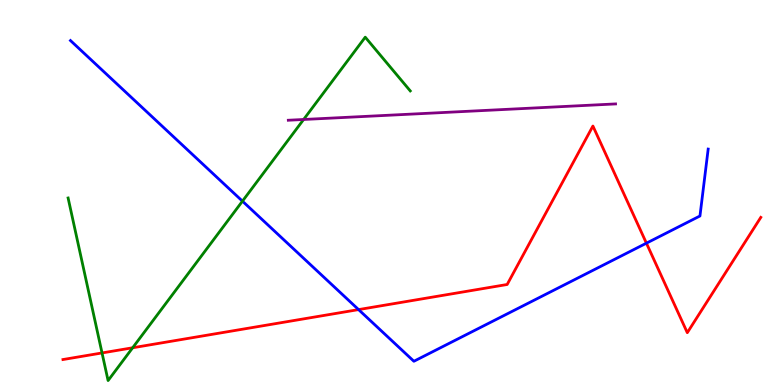[{'lines': ['blue', 'red'], 'intersections': [{'x': 4.63, 'y': 1.96}, {'x': 8.34, 'y': 3.68}]}, {'lines': ['green', 'red'], 'intersections': [{'x': 1.32, 'y': 0.833}, {'x': 1.71, 'y': 0.967}]}, {'lines': ['purple', 'red'], 'intersections': []}, {'lines': ['blue', 'green'], 'intersections': [{'x': 3.13, 'y': 4.78}]}, {'lines': ['blue', 'purple'], 'intersections': []}, {'lines': ['green', 'purple'], 'intersections': [{'x': 3.92, 'y': 6.9}]}]